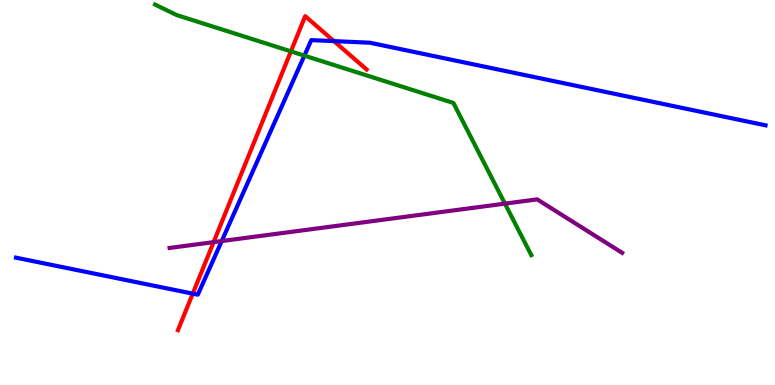[{'lines': ['blue', 'red'], 'intersections': [{'x': 2.49, 'y': 2.37}, {'x': 4.31, 'y': 8.93}]}, {'lines': ['green', 'red'], 'intersections': [{'x': 3.75, 'y': 8.67}]}, {'lines': ['purple', 'red'], 'intersections': [{'x': 2.76, 'y': 3.71}]}, {'lines': ['blue', 'green'], 'intersections': [{'x': 3.93, 'y': 8.55}]}, {'lines': ['blue', 'purple'], 'intersections': [{'x': 2.86, 'y': 3.74}]}, {'lines': ['green', 'purple'], 'intersections': [{'x': 6.52, 'y': 4.71}]}]